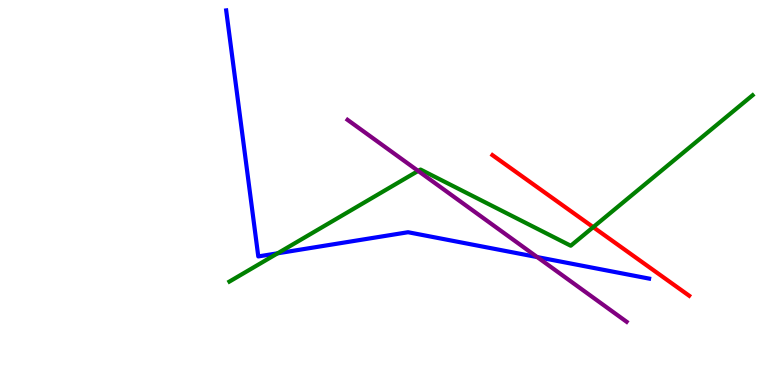[{'lines': ['blue', 'red'], 'intersections': []}, {'lines': ['green', 'red'], 'intersections': [{'x': 7.65, 'y': 4.1}]}, {'lines': ['purple', 'red'], 'intersections': []}, {'lines': ['blue', 'green'], 'intersections': [{'x': 3.58, 'y': 3.42}]}, {'lines': ['blue', 'purple'], 'intersections': [{'x': 6.93, 'y': 3.32}]}, {'lines': ['green', 'purple'], 'intersections': [{'x': 5.4, 'y': 5.56}]}]